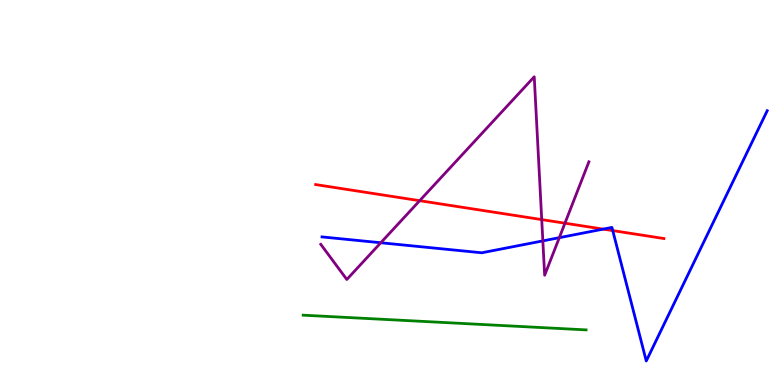[{'lines': ['blue', 'red'], 'intersections': [{'x': 7.78, 'y': 4.05}, {'x': 7.91, 'y': 4.01}]}, {'lines': ['green', 'red'], 'intersections': []}, {'lines': ['purple', 'red'], 'intersections': [{'x': 5.42, 'y': 4.79}, {'x': 6.99, 'y': 4.3}, {'x': 7.29, 'y': 4.2}]}, {'lines': ['blue', 'green'], 'intersections': []}, {'lines': ['blue', 'purple'], 'intersections': [{'x': 4.91, 'y': 3.69}, {'x': 7.0, 'y': 3.74}, {'x': 7.22, 'y': 3.83}]}, {'lines': ['green', 'purple'], 'intersections': []}]